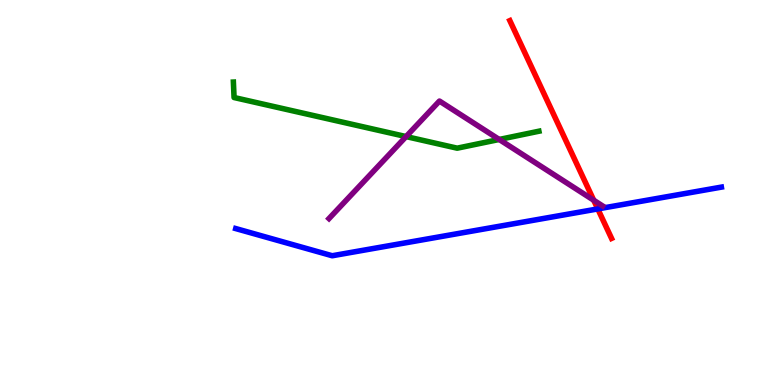[{'lines': ['blue', 'red'], 'intersections': [{'x': 7.71, 'y': 4.57}]}, {'lines': ['green', 'red'], 'intersections': []}, {'lines': ['purple', 'red'], 'intersections': [{'x': 7.66, 'y': 4.8}]}, {'lines': ['blue', 'green'], 'intersections': []}, {'lines': ['blue', 'purple'], 'intersections': []}, {'lines': ['green', 'purple'], 'intersections': [{'x': 5.24, 'y': 6.45}, {'x': 6.44, 'y': 6.38}]}]